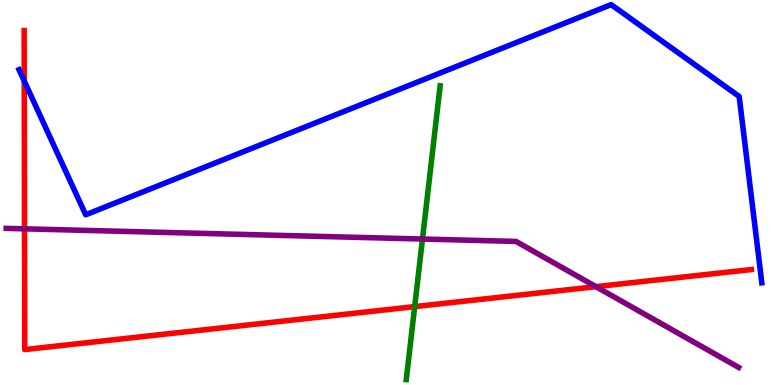[{'lines': ['blue', 'red'], 'intersections': [{'x': 0.313, 'y': 7.9}]}, {'lines': ['green', 'red'], 'intersections': [{'x': 5.35, 'y': 2.04}]}, {'lines': ['purple', 'red'], 'intersections': [{'x': 0.316, 'y': 4.06}, {'x': 7.69, 'y': 2.55}]}, {'lines': ['blue', 'green'], 'intersections': []}, {'lines': ['blue', 'purple'], 'intersections': []}, {'lines': ['green', 'purple'], 'intersections': [{'x': 5.45, 'y': 3.79}]}]